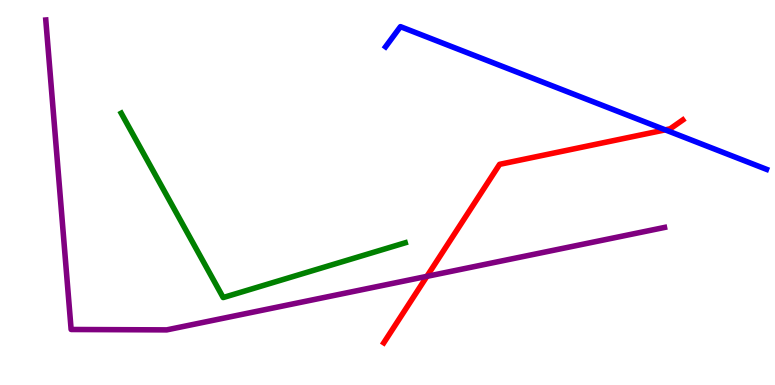[{'lines': ['blue', 'red'], 'intersections': [{'x': 8.58, 'y': 6.63}]}, {'lines': ['green', 'red'], 'intersections': []}, {'lines': ['purple', 'red'], 'intersections': [{'x': 5.51, 'y': 2.82}]}, {'lines': ['blue', 'green'], 'intersections': []}, {'lines': ['blue', 'purple'], 'intersections': []}, {'lines': ['green', 'purple'], 'intersections': []}]